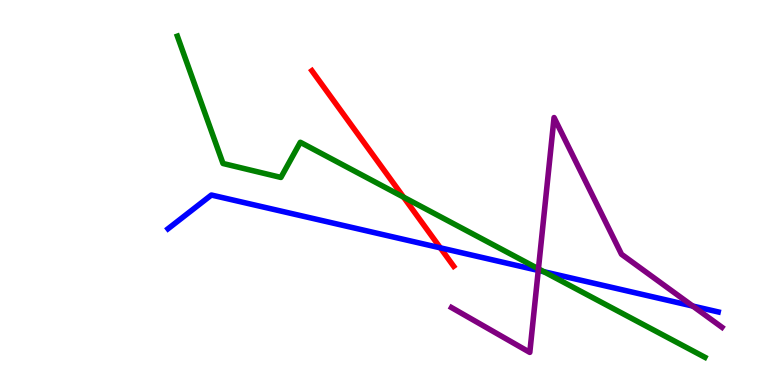[{'lines': ['blue', 'red'], 'intersections': [{'x': 5.68, 'y': 3.56}]}, {'lines': ['green', 'red'], 'intersections': [{'x': 5.21, 'y': 4.88}]}, {'lines': ['purple', 'red'], 'intersections': []}, {'lines': ['blue', 'green'], 'intersections': [{'x': 7.02, 'y': 2.94}]}, {'lines': ['blue', 'purple'], 'intersections': [{'x': 6.95, 'y': 2.98}, {'x': 8.94, 'y': 2.05}]}, {'lines': ['green', 'purple'], 'intersections': [{'x': 6.95, 'y': 3.02}]}]